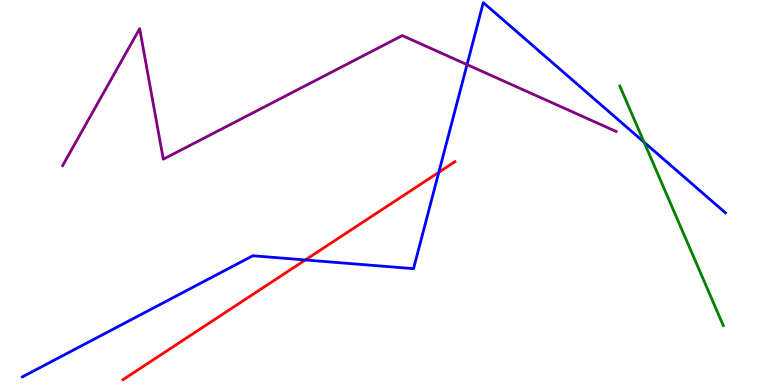[{'lines': ['blue', 'red'], 'intersections': [{'x': 3.94, 'y': 3.25}, {'x': 5.66, 'y': 5.52}]}, {'lines': ['green', 'red'], 'intersections': []}, {'lines': ['purple', 'red'], 'intersections': []}, {'lines': ['blue', 'green'], 'intersections': [{'x': 8.31, 'y': 6.31}]}, {'lines': ['blue', 'purple'], 'intersections': [{'x': 6.03, 'y': 8.32}]}, {'lines': ['green', 'purple'], 'intersections': []}]